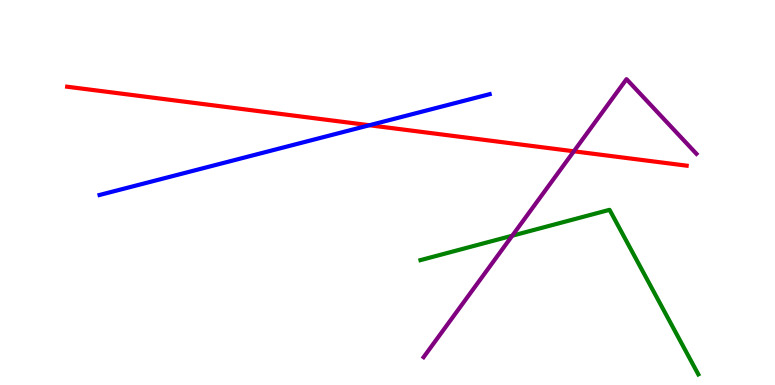[{'lines': ['blue', 'red'], 'intersections': [{'x': 4.77, 'y': 6.75}]}, {'lines': ['green', 'red'], 'intersections': []}, {'lines': ['purple', 'red'], 'intersections': [{'x': 7.4, 'y': 6.07}]}, {'lines': ['blue', 'green'], 'intersections': []}, {'lines': ['blue', 'purple'], 'intersections': []}, {'lines': ['green', 'purple'], 'intersections': [{'x': 6.61, 'y': 3.88}]}]